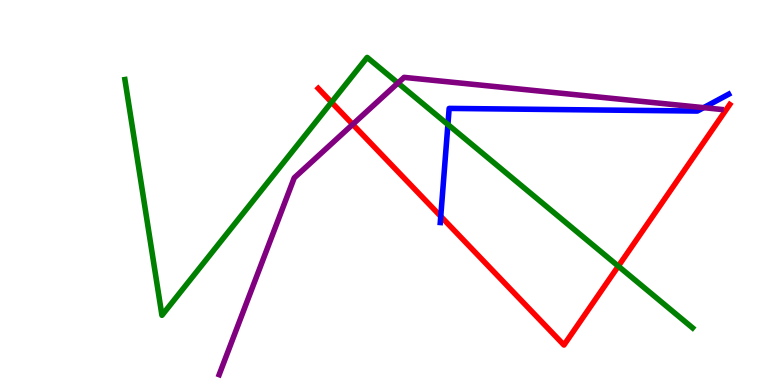[{'lines': ['blue', 'red'], 'intersections': [{'x': 5.69, 'y': 4.38}]}, {'lines': ['green', 'red'], 'intersections': [{'x': 4.28, 'y': 7.34}, {'x': 7.98, 'y': 3.09}]}, {'lines': ['purple', 'red'], 'intersections': [{'x': 4.55, 'y': 6.77}]}, {'lines': ['blue', 'green'], 'intersections': [{'x': 5.78, 'y': 6.77}]}, {'lines': ['blue', 'purple'], 'intersections': [{'x': 9.08, 'y': 7.2}]}, {'lines': ['green', 'purple'], 'intersections': [{'x': 5.13, 'y': 7.84}]}]